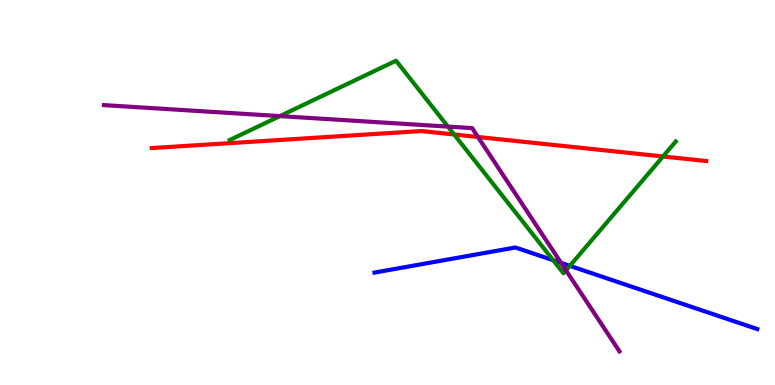[{'lines': ['blue', 'red'], 'intersections': []}, {'lines': ['green', 'red'], 'intersections': [{'x': 5.86, 'y': 6.51}, {'x': 8.56, 'y': 5.94}]}, {'lines': ['purple', 'red'], 'intersections': [{'x': 6.17, 'y': 6.44}]}, {'lines': ['blue', 'green'], 'intersections': [{'x': 7.14, 'y': 3.24}, {'x': 7.35, 'y': 3.1}]}, {'lines': ['blue', 'purple'], 'intersections': [{'x': 7.24, 'y': 3.17}]}, {'lines': ['green', 'purple'], 'intersections': [{'x': 3.61, 'y': 6.98}, {'x': 5.78, 'y': 6.71}, {'x': 7.3, 'y': 2.98}]}]